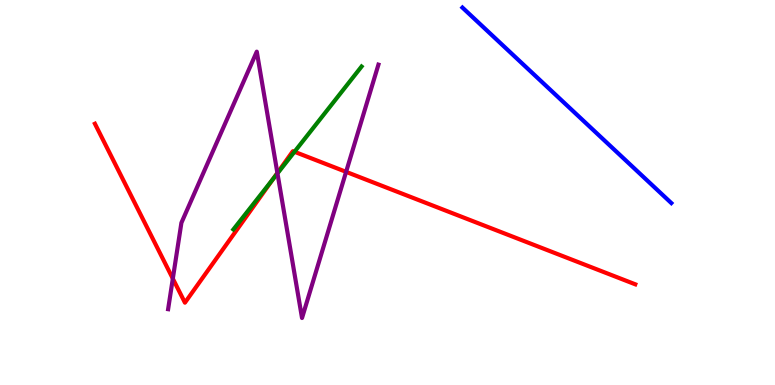[{'lines': ['blue', 'red'], 'intersections': []}, {'lines': ['green', 'red'], 'intersections': [{'x': 3.52, 'y': 5.35}, {'x': 3.8, 'y': 6.06}]}, {'lines': ['purple', 'red'], 'intersections': [{'x': 2.23, 'y': 2.76}, {'x': 3.58, 'y': 5.51}, {'x': 4.47, 'y': 5.54}]}, {'lines': ['blue', 'green'], 'intersections': []}, {'lines': ['blue', 'purple'], 'intersections': []}, {'lines': ['green', 'purple'], 'intersections': [{'x': 3.58, 'y': 5.5}]}]